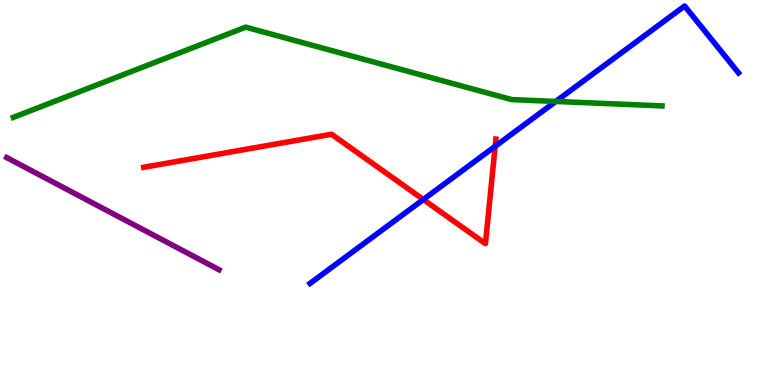[{'lines': ['blue', 'red'], 'intersections': [{'x': 5.46, 'y': 4.82}, {'x': 6.39, 'y': 6.2}]}, {'lines': ['green', 'red'], 'intersections': []}, {'lines': ['purple', 'red'], 'intersections': []}, {'lines': ['blue', 'green'], 'intersections': [{'x': 7.17, 'y': 7.37}]}, {'lines': ['blue', 'purple'], 'intersections': []}, {'lines': ['green', 'purple'], 'intersections': []}]